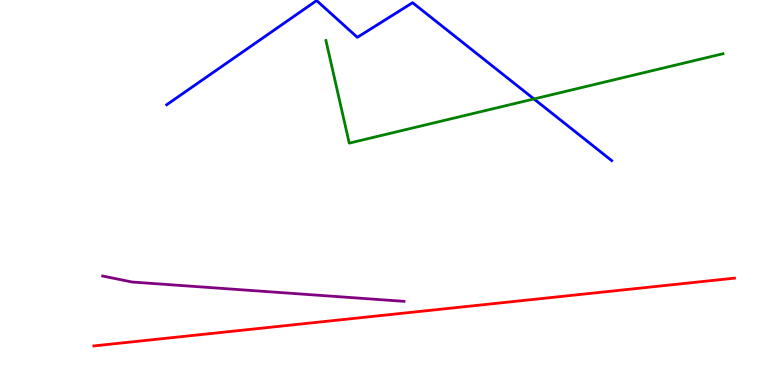[{'lines': ['blue', 'red'], 'intersections': []}, {'lines': ['green', 'red'], 'intersections': []}, {'lines': ['purple', 'red'], 'intersections': []}, {'lines': ['blue', 'green'], 'intersections': [{'x': 6.89, 'y': 7.43}]}, {'lines': ['blue', 'purple'], 'intersections': []}, {'lines': ['green', 'purple'], 'intersections': []}]